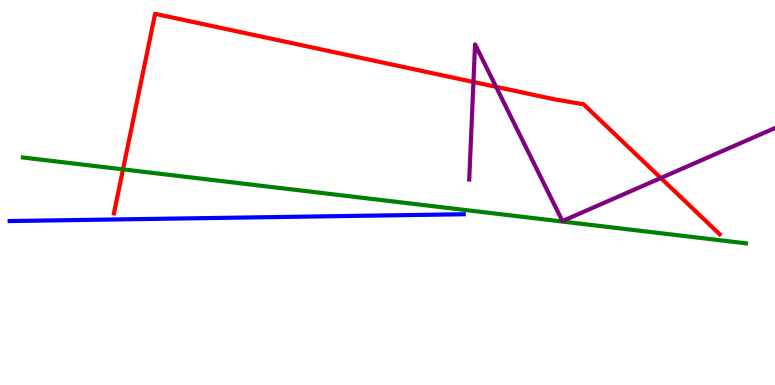[{'lines': ['blue', 'red'], 'intersections': []}, {'lines': ['green', 'red'], 'intersections': [{'x': 1.59, 'y': 5.6}]}, {'lines': ['purple', 'red'], 'intersections': [{'x': 6.11, 'y': 7.87}, {'x': 6.4, 'y': 7.74}, {'x': 8.53, 'y': 5.38}]}, {'lines': ['blue', 'green'], 'intersections': []}, {'lines': ['blue', 'purple'], 'intersections': []}, {'lines': ['green', 'purple'], 'intersections': []}]